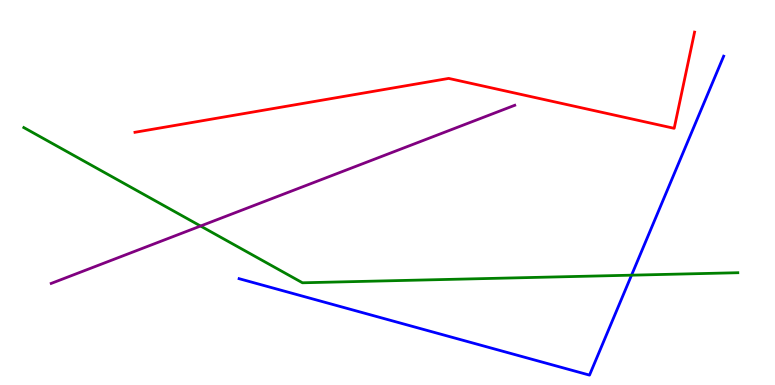[{'lines': ['blue', 'red'], 'intersections': []}, {'lines': ['green', 'red'], 'intersections': []}, {'lines': ['purple', 'red'], 'intersections': []}, {'lines': ['blue', 'green'], 'intersections': [{'x': 8.15, 'y': 2.85}]}, {'lines': ['blue', 'purple'], 'intersections': []}, {'lines': ['green', 'purple'], 'intersections': [{'x': 2.59, 'y': 4.13}]}]